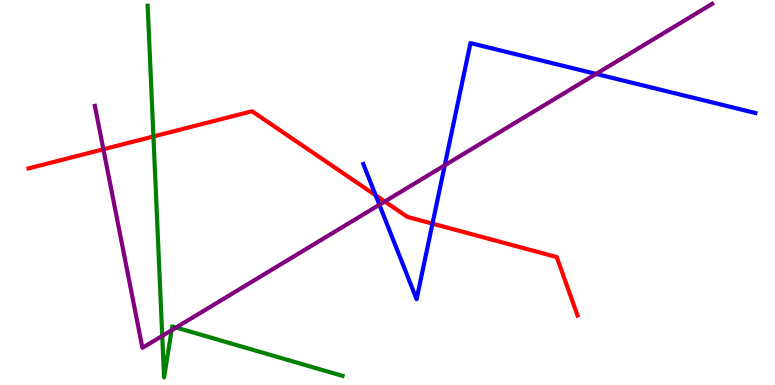[{'lines': ['blue', 'red'], 'intersections': [{'x': 4.85, 'y': 4.93}, {'x': 5.58, 'y': 4.19}]}, {'lines': ['green', 'red'], 'intersections': [{'x': 1.98, 'y': 6.46}]}, {'lines': ['purple', 'red'], 'intersections': [{'x': 1.33, 'y': 6.12}, {'x': 4.96, 'y': 4.77}]}, {'lines': ['blue', 'green'], 'intersections': []}, {'lines': ['blue', 'purple'], 'intersections': [{'x': 4.9, 'y': 4.68}, {'x': 5.74, 'y': 5.71}, {'x': 7.69, 'y': 8.08}]}, {'lines': ['green', 'purple'], 'intersections': [{'x': 2.09, 'y': 1.28}, {'x': 2.21, 'y': 1.42}, {'x': 2.27, 'y': 1.49}]}]